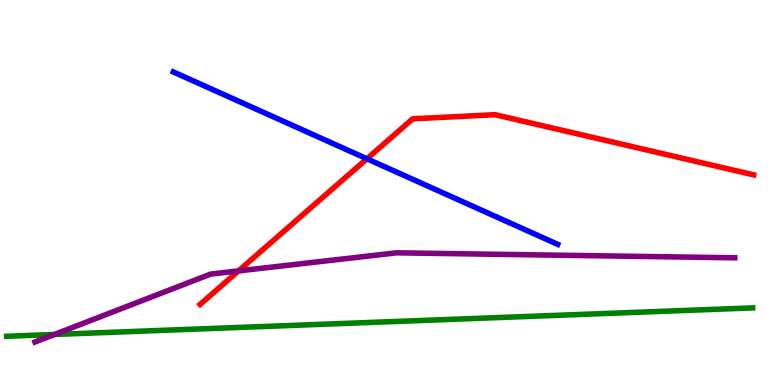[{'lines': ['blue', 'red'], 'intersections': [{'x': 4.73, 'y': 5.88}]}, {'lines': ['green', 'red'], 'intersections': []}, {'lines': ['purple', 'red'], 'intersections': [{'x': 3.08, 'y': 2.96}]}, {'lines': ['blue', 'green'], 'intersections': []}, {'lines': ['blue', 'purple'], 'intersections': []}, {'lines': ['green', 'purple'], 'intersections': [{'x': 0.703, 'y': 1.31}]}]